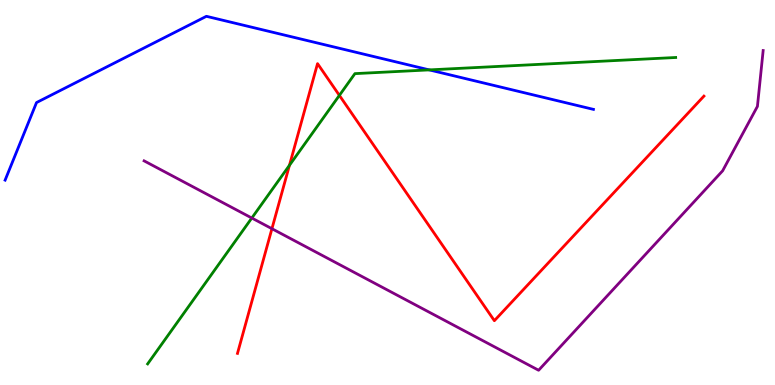[{'lines': ['blue', 'red'], 'intersections': []}, {'lines': ['green', 'red'], 'intersections': [{'x': 3.73, 'y': 5.71}, {'x': 4.38, 'y': 7.52}]}, {'lines': ['purple', 'red'], 'intersections': [{'x': 3.51, 'y': 4.06}]}, {'lines': ['blue', 'green'], 'intersections': [{'x': 5.54, 'y': 8.18}]}, {'lines': ['blue', 'purple'], 'intersections': []}, {'lines': ['green', 'purple'], 'intersections': [{'x': 3.25, 'y': 4.34}]}]